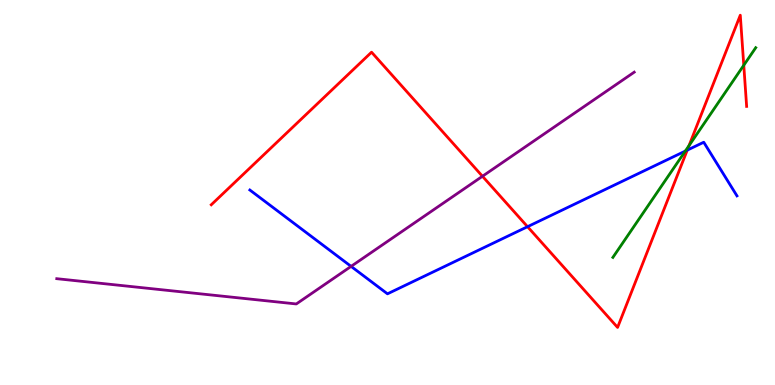[{'lines': ['blue', 'red'], 'intersections': [{'x': 6.81, 'y': 4.11}, {'x': 8.87, 'y': 6.1}]}, {'lines': ['green', 'red'], 'intersections': [{'x': 8.89, 'y': 6.22}, {'x': 9.6, 'y': 8.31}]}, {'lines': ['purple', 'red'], 'intersections': [{'x': 6.23, 'y': 5.42}]}, {'lines': ['blue', 'green'], 'intersections': [{'x': 8.84, 'y': 6.08}]}, {'lines': ['blue', 'purple'], 'intersections': [{'x': 4.53, 'y': 3.08}]}, {'lines': ['green', 'purple'], 'intersections': []}]